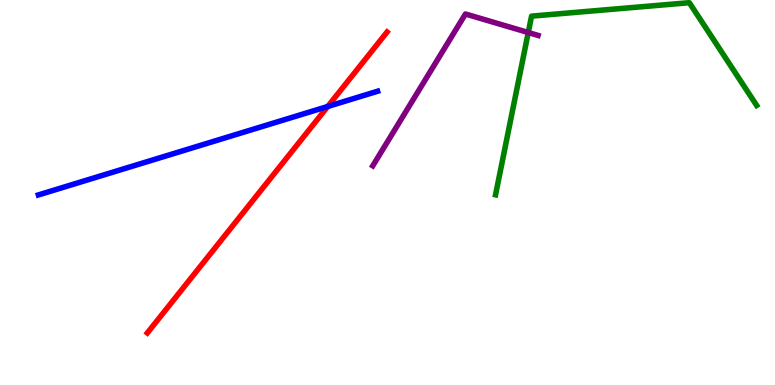[{'lines': ['blue', 'red'], 'intersections': [{'x': 4.23, 'y': 7.23}]}, {'lines': ['green', 'red'], 'intersections': []}, {'lines': ['purple', 'red'], 'intersections': []}, {'lines': ['blue', 'green'], 'intersections': []}, {'lines': ['blue', 'purple'], 'intersections': []}, {'lines': ['green', 'purple'], 'intersections': [{'x': 6.82, 'y': 9.16}]}]